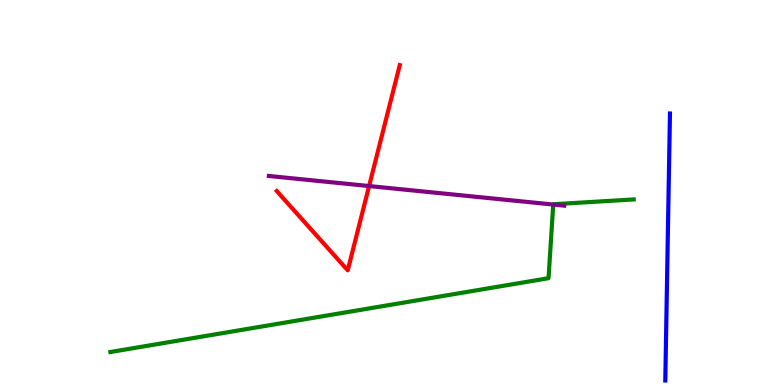[{'lines': ['blue', 'red'], 'intersections': []}, {'lines': ['green', 'red'], 'intersections': []}, {'lines': ['purple', 'red'], 'intersections': [{'x': 4.76, 'y': 5.17}]}, {'lines': ['blue', 'green'], 'intersections': []}, {'lines': ['blue', 'purple'], 'intersections': []}, {'lines': ['green', 'purple'], 'intersections': [{'x': 7.14, 'y': 4.69}]}]